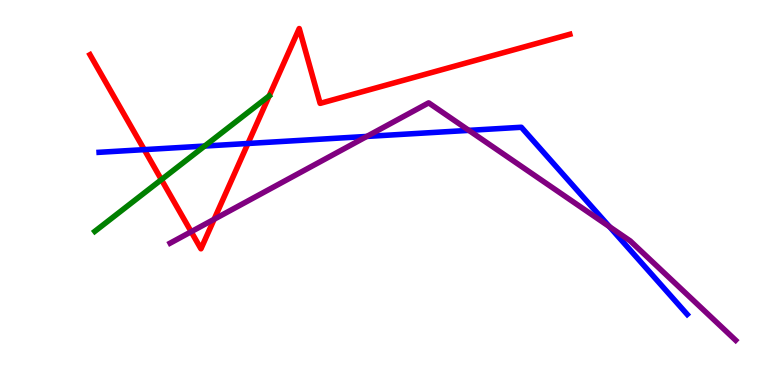[{'lines': ['blue', 'red'], 'intersections': [{'x': 1.86, 'y': 6.11}, {'x': 3.2, 'y': 6.27}]}, {'lines': ['green', 'red'], 'intersections': [{'x': 2.08, 'y': 5.33}, {'x': 3.47, 'y': 7.51}]}, {'lines': ['purple', 'red'], 'intersections': [{'x': 2.47, 'y': 3.98}, {'x': 2.76, 'y': 4.3}]}, {'lines': ['blue', 'green'], 'intersections': [{'x': 2.64, 'y': 6.21}]}, {'lines': ['blue', 'purple'], 'intersections': [{'x': 4.73, 'y': 6.46}, {'x': 6.05, 'y': 6.61}, {'x': 7.86, 'y': 4.11}]}, {'lines': ['green', 'purple'], 'intersections': []}]